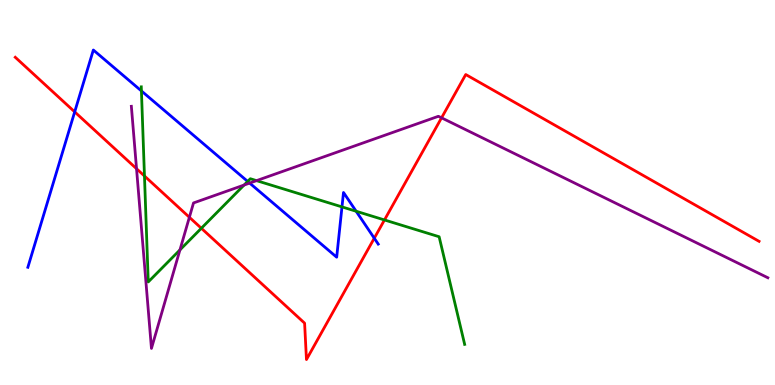[{'lines': ['blue', 'red'], 'intersections': [{'x': 0.964, 'y': 7.09}, {'x': 4.83, 'y': 3.81}]}, {'lines': ['green', 'red'], 'intersections': [{'x': 1.86, 'y': 5.43}, {'x': 2.6, 'y': 4.07}, {'x': 4.96, 'y': 4.29}]}, {'lines': ['purple', 'red'], 'intersections': [{'x': 1.76, 'y': 5.62}, {'x': 2.44, 'y': 4.36}, {'x': 5.7, 'y': 6.94}]}, {'lines': ['blue', 'green'], 'intersections': [{'x': 1.82, 'y': 7.64}, {'x': 3.2, 'y': 5.29}, {'x': 4.41, 'y': 4.63}, {'x': 4.6, 'y': 4.51}]}, {'lines': ['blue', 'purple'], 'intersections': [{'x': 3.22, 'y': 5.24}]}, {'lines': ['green', 'purple'], 'intersections': [{'x': 2.32, 'y': 3.51}, {'x': 3.15, 'y': 5.19}, {'x': 3.31, 'y': 5.31}]}]